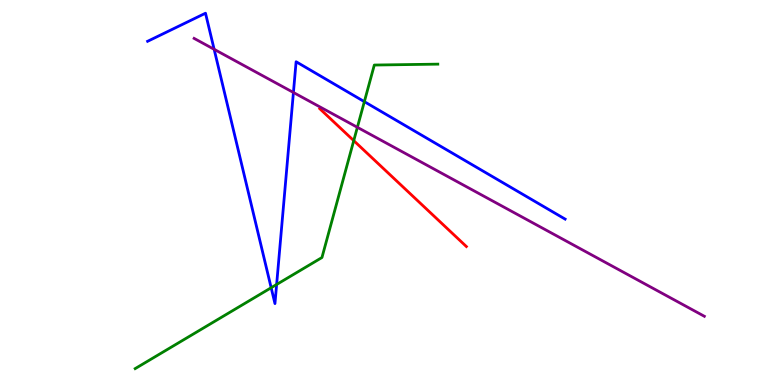[{'lines': ['blue', 'red'], 'intersections': []}, {'lines': ['green', 'red'], 'intersections': [{'x': 4.56, 'y': 6.35}]}, {'lines': ['purple', 'red'], 'intersections': []}, {'lines': ['blue', 'green'], 'intersections': [{'x': 3.5, 'y': 2.53}, {'x': 3.57, 'y': 2.61}, {'x': 4.7, 'y': 7.36}]}, {'lines': ['blue', 'purple'], 'intersections': [{'x': 2.76, 'y': 8.72}, {'x': 3.79, 'y': 7.6}]}, {'lines': ['green', 'purple'], 'intersections': [{'x': 4.61, 'y': 6.69}]}]